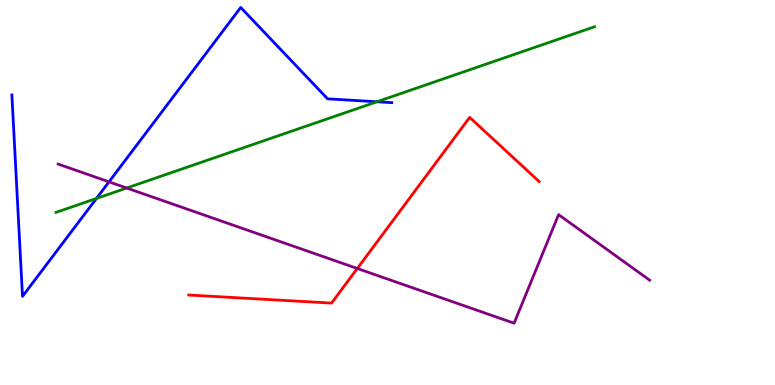[{'lines': ['blue', 'red'], 'intersections': []}, {'lines': ['green', 'red'], 'intersections': []}, {'lines': ['purple', 'red'], 'intersections': [{'x': 4.61, 'y': 3.03}]}, {'lines': ['blue', 'green'], 'intersections': [{'x': 1.24, 'y': 4.85}, {'x': 4.86, 'y': 7.36}]}, {'lines': ['blue', 'purple'], 'intersections': [{'x': 1.41, 'y': 5.28}]}, {'lines': ['green', 'purple'], 'intersections': [{'x': 1.63, 'y': 5.12}]}]